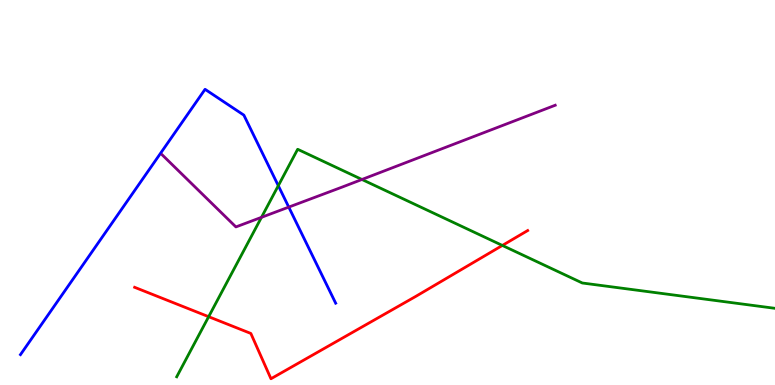[{'lines': ['blue', 'red'], 'intersections': []}, {'lines': ['green', 'red'], 'intersections': [{'x': 2.69, 'y': 1.77}, {'x': 6.48, 'y': 3.62}]}, {'lines': ['purple', 'red'], 'intersections': []}, {'lines': ['blue', 'green'], 'intersections': [{'x': 3.59, 'y': 5.18}]}, {'lines': ['blue', 'purple'], 'intersections': [{'x': 3.73, 'y': 4.62}]}, {'lines': ['green', 'purple'], 'intersections': [{'x': 3.37, 'y': 4.35}, {'x': 4.67, 'y': 5.34}]}]